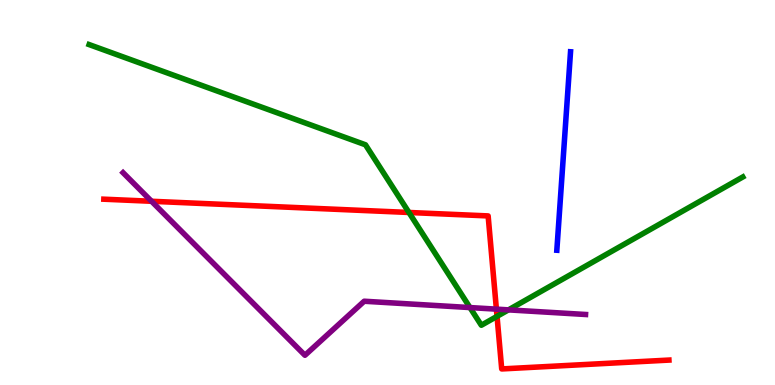[{'lines': ['blue', 'red'], 'intersections': []}, {'lines': ['green', 'red'], 'intersections': [{'x': 5.28, 'y': 4.48}, {'x': 6.41, 'y': 1.78}]}, {'lines': ['purple', 'red'], 'intersections': [{'x': 1.96, 'y': 4.77}, {'x': 6.41, 'y': 1.97}]}, {'lines': ['blue', 'green'], 'intersections': []}, {'lines': ['blue', 'purple'], 'intersections': []}, {'lines': ['green', 'purple'], 'intersections': [{'x': 6.06, 'y': 2.01}, {'x': 6.56, 'y': 1.95}]}]